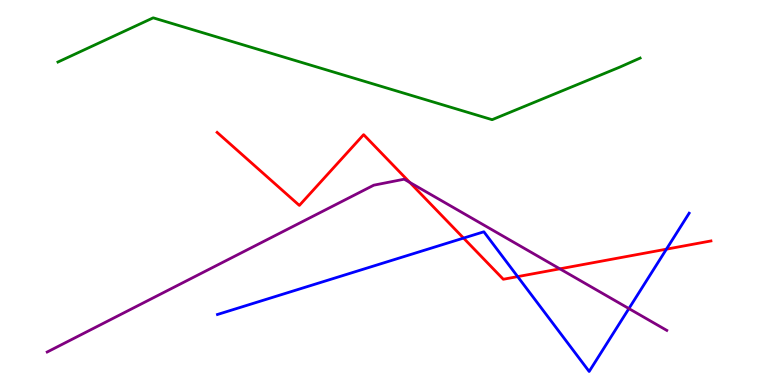[{'lines': ['blue', 'red'], 'intersections': [{'x': 5.98, 'y': 3.82}, {'x': 6.68, 'y': 2.82}, {'x': 8.6, 'y': 3.53}]}, {'lines': ['green', 'red'], 'intersections': []}, {'lines': ['purple', 'red'], 'intersections': [{'x': 5.29, 'y': 5.26}, {'x': 7.22, 'y': 3.02}]}, {'lines': ['blue', 'green'], 'intersections': []}, {'lines': ['blue', 'purple'], 'intersections': [{'x': 8.11, 'y': 1.99}]}, {'lines': ['green', 'purple'], 'intersections': []}]